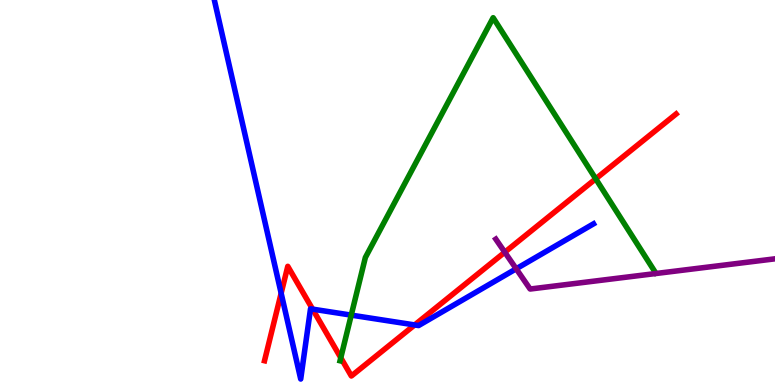[{'lines': ['blue', 'red'], 'intersections': [{'x': 3.63, 'y': 2.38}, {'x': 4.03, 'y': 1.97}, {'x': 5.35, 'y': 1.56}]}, {'lines': ['green', 'red'], 'intersections': [{'x': 4.4, 'y': 0.707}, {'x': 7.69, 'y': 5.36}]}, {'lines': ['purple', 'red'], 'intersections': [{'x': 6.51, 'y': 3.45}]}, {'lines': ['blue', 'green'], 'intersections': [{'x': 4.53, 'y': 1.82}]}, {'lines': ['blue', 'purple'], 'intersections': [{'x': 6.66, 'y': 3.02}]}, {'lines': ['green', 'purple'], 'intersections': []}]